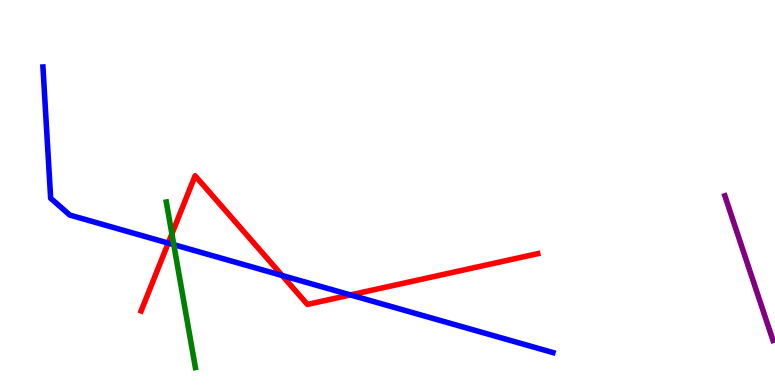[{'lines': ['blue', 'red'], 'intersections': [{'x': 2.17, 'y': 3.69}, {'x': 3.64, 'y': 2.84}, {'x': 4.52, 'y': 2.34}]}, {'lines': ['green', 'red'], 'intersections': [{'x': 2.22, 'y': 3.93}]}, {'lines': ['purple', 'red'], 'intersections': []}, {'lines': ['blue', 'green'], 'intersections': [{'x': 2.24, 'y': 3.65}]}, {'lines': ['blue', 'purple'], 'intersections': []}, {'lines': ['green', 'purple'], 'intersections': []}]